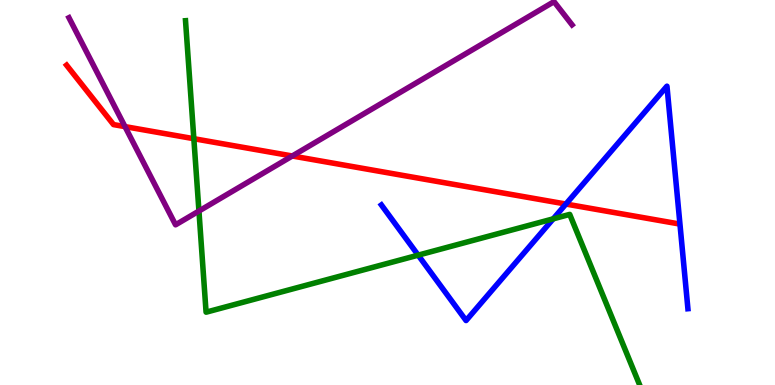[{'lines': ['blue', 'red'], 'intersections': [{'x': 7.3, 'y': 4.7}]}, {'lines': ['green', 'red'], 'intersections': [{'x': 2.5, 'y': 6.4}]}, {'lines': ['purple', 'red'], 'intersections': [{'x': 1.61, 'y': 6.71}, {'x': 3.77, 'y': 5.95}]}, {'lines': ['blue', 'green'], 'intersections': [{'x': 5.4, 'y': 3.37}, {'x': 7.14, 'y': 4.32}]}, {'lines': ['blue', 'purple'], 'intersections': []}, {'lines': ['green', 'purple'], 'intersections': [{'x': 2.57, 'y': 4.52}]}]